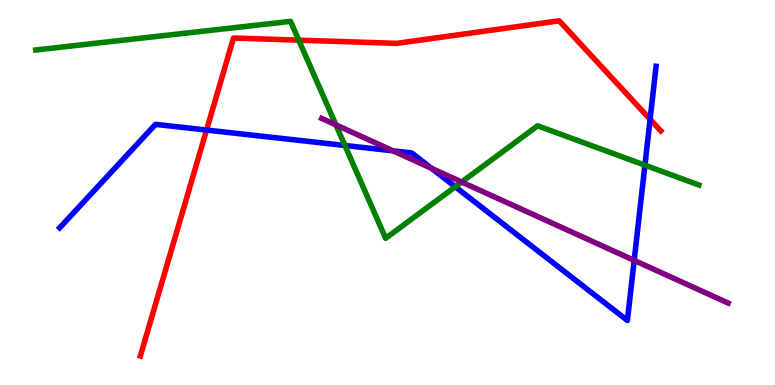[{'lines': ['blue', 'red'], 'intersections': [{'x': 2.66, 'y': 6.62}, {'x': 8.39, 'y': 6.9}]}, {'lines': ['green', 'red'], 'intersections': [{'x': 3.86, 'y': 8.96}]}, {'lines': ['purple', 'red'], 'intersections': []}, {'lines': ['blue', 'green'], 'intersections': [{'x': 4.45, 'y': 6.22}, {'x': 5.87, 'y': 5.15}, {'x': 8.32, 'y': 5.71}]}, {'lines': ['blue', 'purple'], 'intersections': [{'x': 5.07, 'y': 6.08}, {'x': 5.57, 'y': 5.63}, {'x': 8.18, 'y': 3.24}]}, {'lines': ['green', 'purple'], 'intersections': [{'x': 4.33, 'y': 6.76}, {'x': 5.96, 'y': 5.27}]}]